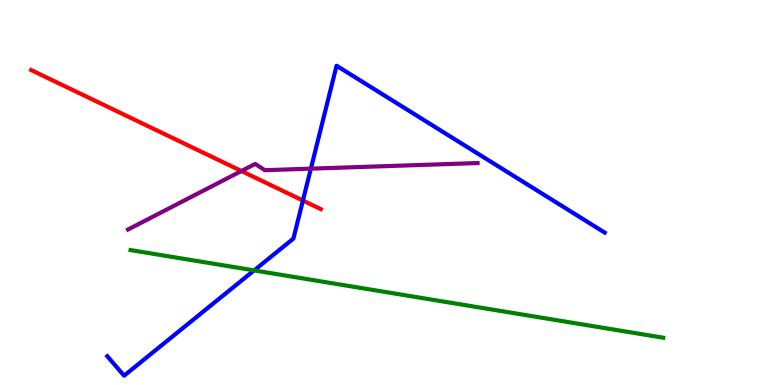[{'lines': ['blue', 'red'], 'intersections': [{'x': 3.91, 'y': 4.79}]}, {'lines': ['green', 'red'], 'intersections': []}, {'lines': ['purple', 'red'], 'intersections': [{'x': 3.12, 'y': 5.56}]}, {'lines': ['blue', 'green'], 'intersections': [{'x': 3.28, 'y': 2.98}]}, {'lines': ['blue', 'purple'], 'intersections': [{'x': 4.01, 'y': 5.62}]}, {'lines': ['green', 'purple'], 'intersections': []}]